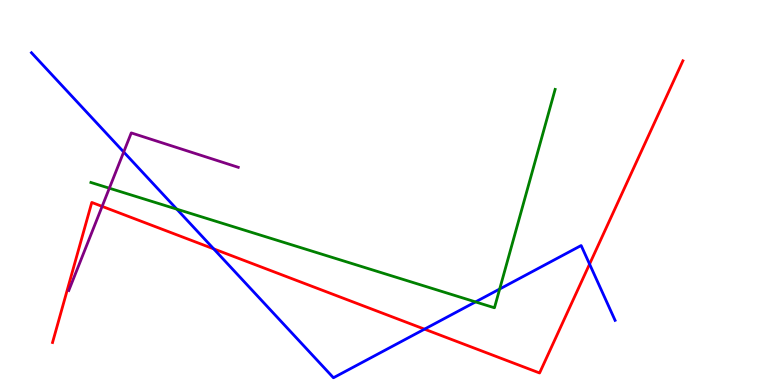[{'lines': ['blue', 'red'], 'intersections': [{'x': 2.76, 'y': 3.54}, {'x': 5.48, 'y': 1.45}, {'x': 7.61, 'y': 3.14}]}, {'lines': ['green', 'red'], 'intersections': []}, {'lines': ['purple', 'red'], 'intersections': [{'x': 1.32, 'y': 4.64}]}, {'lines': ['blue', 'green'], 'intersections': [{'x': 2.28, 'y': 4.57}, {'x': 6.14, 'y': 2.16}, {'x': 6.45, 'y': 2.49}]}, {'lines': ['blue', 'purple'], 'intersections': [{'x': 1.6, 'y': 6.05}]}, {'lines': ['green', 'purple'], 'intersections': [{'x': 1.41, 'y': 5.11}]}]